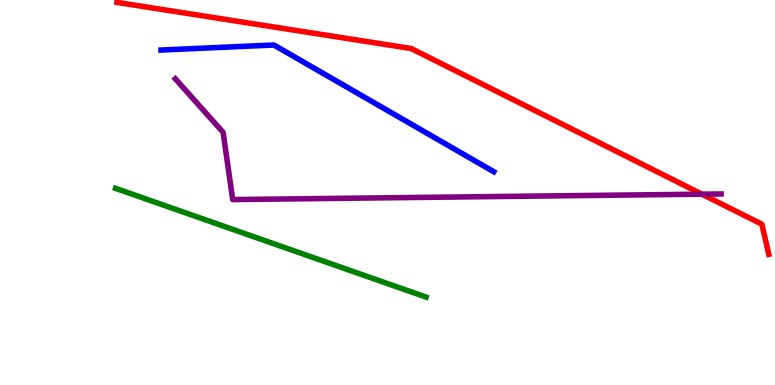[{'lines': ['blue', 'red'], 'intersections': []}, {'lines': ['green', 'red'], 'intersections': []}, {'lines': ['purple', 'red'], 'intersections': [{'x': 9.06, 'y': 4.96}]}, {'lines': ['blue', 'green'], 'intersections': []}, {'lines': ['blue', 'purple'], 'intersections': []}, {'lines': ['green', 'purple'], 'intersections': []}]